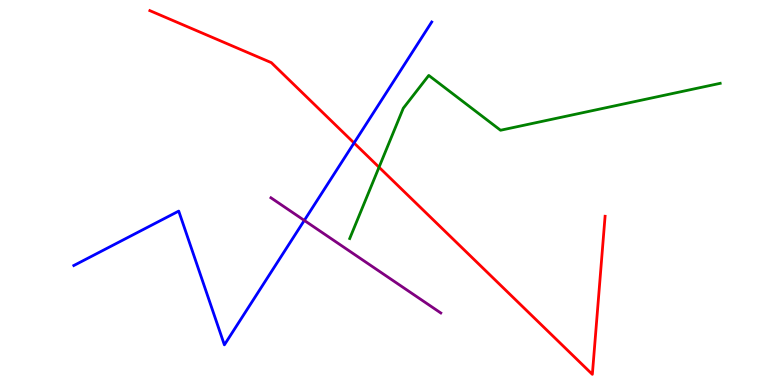[{'lines': ['blue', 'red'], 'intersections': [{'x': 4.57, 'y': 6.29}]}, {'lines': ['green', 'red'], 'intersections': [{'x': 4.89, 'y': 5.66}]}, {'lines': ['purple', 'red'], 'intersections': []}, {'lines': ['blue', 'green'], 'intersections': []}, {'lines': ['blue', 'purple'], 'intersections': [{'x': 3.93, 'y': 4.27}]}, {'lines': ['green', 'purple'], 'intersections': []}]